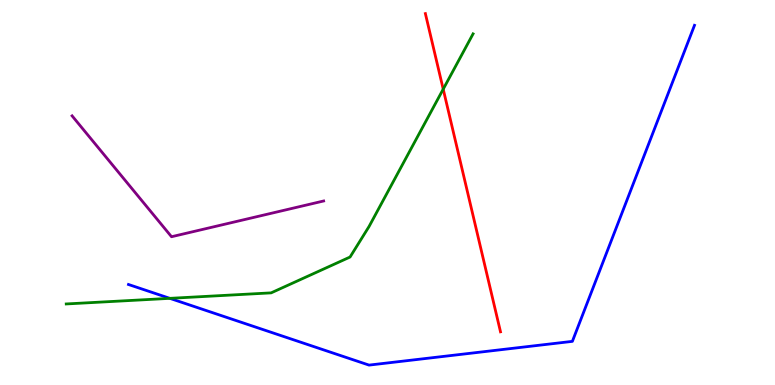[{'lines': ['blue', 'red'], 'intersections': []}, {'lines': ['green', 'red'], 'intersections': [{'x': 5.72, 'y': 7.68}]}, {'lines': ['purple', 'red'], 'intersections': []}, {'lines': ['blue', 'green'], 'intersections': [{'x': 2.19, 'y': 2.25}]}, {'lines': ['blue', 'purple'], 'intersections': []}, {'lines': ['green', 'purple'], 'intersections': []}]